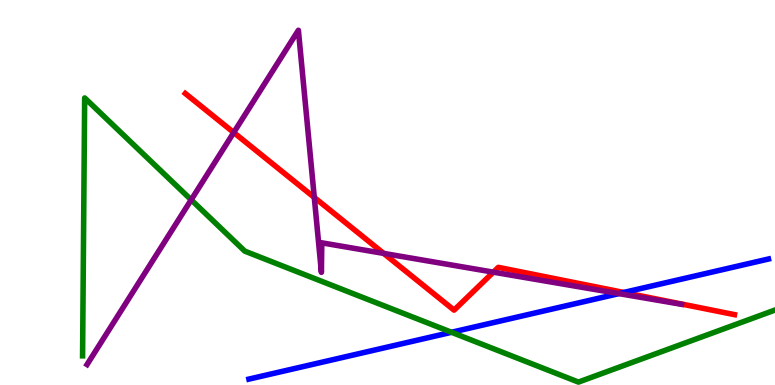[{'lines': ['blue', 'red'], 'intersections': [{'x': 8.05, 'y': 2.4}]}, {'lines': ['green', 'red'], 'intersections': []}, {'lines': ['purple', 'red'], 'intersections': [{'x': 3.02, 'y': 6.56}, {'x': 4.06, 'y': 4.87}, {'x': 4.95, 'y': 3.42}, {'x': 6.37, 'y': 2.93}]}, {'lines': ['blue', 'green'], 'intersections': [{'x': 5.83, 'y': 1.37}]}, {'lines': ['blue', 'purple'], 'intersections': [{'x': 7.99, 'y': 2.37}]}, {'lines': ['green', 'purple'], 'intersections': [{'x': 2.47, 'y': 4.81}]}]